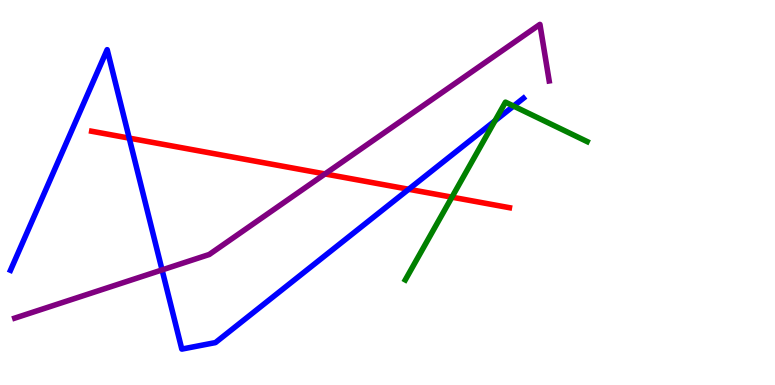[{'lines': ['blue', 'red'], 'intersections': [{'x': 1.67, 'y': 6.41}, {'x': 5.27, 'y': 5.08}]}, {'lines': ['green', 'red'], 'intersections': [{'x': 5.83, 'y': 4.88}]}, {'lines': ['purple', 'red'], 'intersections': [{'x': 4.19, 'y': 5.48}]}, {'lines': ['blue', 'green'], 'intersections': [{'x': 6.39, 'y': 6.86}, {'x': 6.63, 'y': 7.25}]}, {'lines': ['blue', 'purple'], 'intersections': [{'x': 2.09, 'y': 2.99}]}, {'lines': ['green', 'purple'], 'intersections': []}]